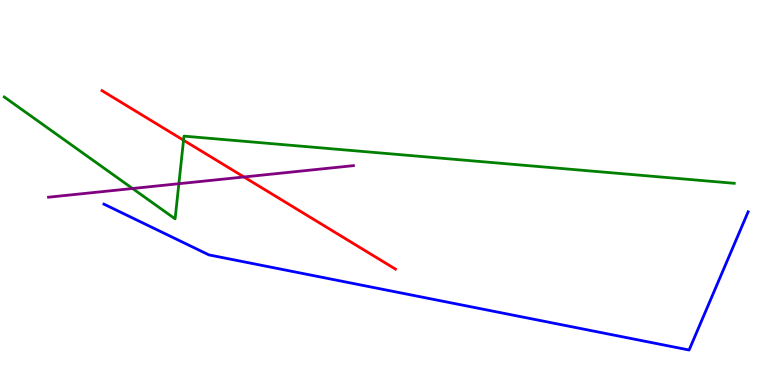[{'lines': ['blue', 'red'], 'intersections': []}, {'lines': ['green', 'red'], 'intersections': [{'x': 2.37, 'y': 6.36}]}, {'lines': ['purple', 'red'], 'intersections': [{'x': 3.15, 'y': 5.4}]}, {'lines': ['blue', 'green'], 'intersections': []}, {'lines': ['blue', 'purple'], 'intersections': []}, {'lines': ['green', 'purple'], 'intersections': [{'x': 1.71, 'y': 5.1}, {'x': 2.31, 'y': 5.23}]}]